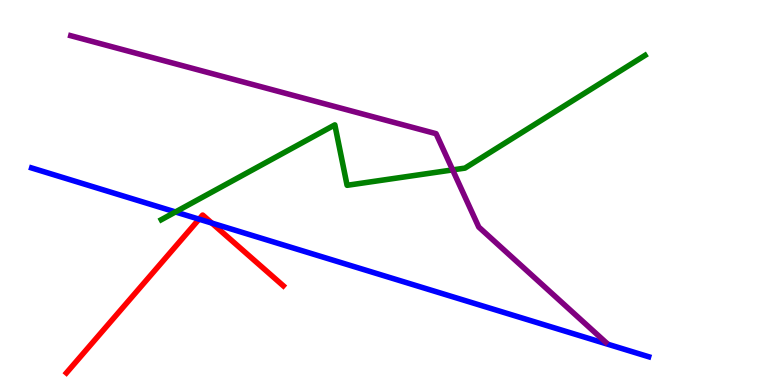[{'lines': ['blue', 'red'], 'intersections': [{'x': 2.57, 'y': 4.31}, {'x': 2.73, 'y': 4.21}]}, {'lines': ['green', 'red'], 'intersections': []}, {'lines': ['purple', 'red'], 'intersections': []}, {'lines': ['blue', 'green'], 'intersections': [{'x': 2.26, 'y': 4.49}]}, {'lines': ['blue', 'purple'], 'intersections': []}, {'lines': ['green', 'purple'], 'intersections': [{'x': 5.84, 'y': 5.59}]}]